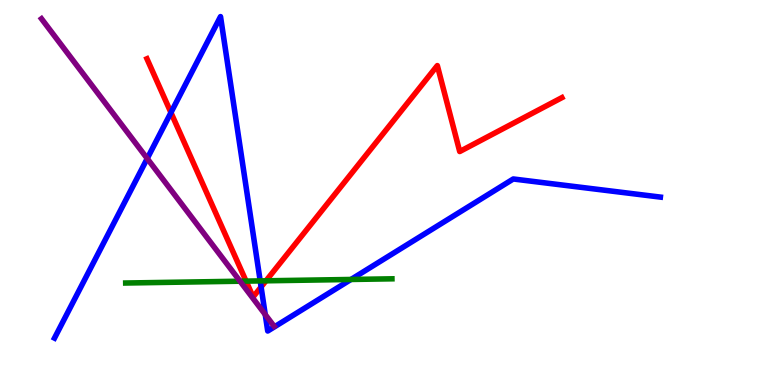[{'lines': ['blue', 'red'], 'intersections': [{'x': 2.21, 'y': 7.08}, {'x': 3.37, 'y': 2.55}]}, {'lines': ['green', 'red'], 'intersections': [{'x': 3.18, 'y': 2.7}, {'x': 3.43, 'y': 2.71}]}, {'lines': ['purple', 'red'], 'intersections': []}, {'lines': ['blue', 'green'], 'intersections': [{'x': 3.36, 'y': 2.7}, {'x': 4.53, 'y': 2.74}]}, {'lines': ['blue', 'purple'], 'intersections': [{'x': 1.9, 'y': 5.88}, {'x': 3.42, 'y': 1.83}]}, {'lines': ['green', 'purple'], 'intersections': [{'x': 3.1, 'y': 2.7}]}]